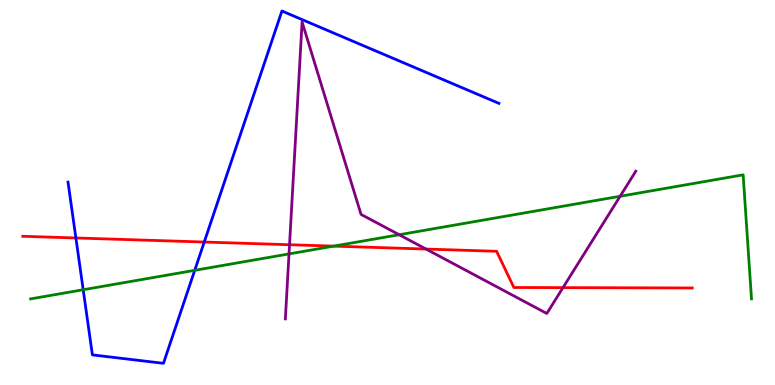[{'lines': ['blue', 'red'], 'intersections': [{'x': 0.979, 'y': 3.82}, {'x': 2.64, 'y': 3.71}]}, {'lines': ['green', 'red'], 'intersections': [{'x': 4.31, 'y': 3.61}]}, {'lines': ['purple', 'red'], 'intersections': [{'x': 3.74, 'y': 3.64}, {'x': 5.5, 'y': 3.53}, {'x': 7.26, 'y': 2.53}]}, {'lines': ['blue', 'green'], 'intersections': [{'x': 1.07, 'y': 2.47}, {'x': 2.51, 'y': 2.98}]}, {'lines': ['blue', 'purple'], 'intersections': []}, {'lines': ['green', 'purple'], 'intersections': [{'x': 3.73, 'y': 3.4}, {'x': 5.15, 'y': 3.9}, {'x': 8.0, 'y': 4.9}]}]